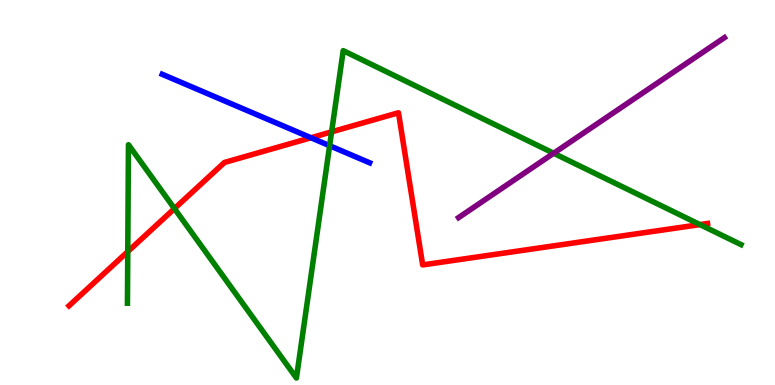[{'lines': ['blue', 'red'], 'intersections': [{'x': 4.01, 'y': 6.42}]}, {'lines': ['green', 'red'], 'intersections': [{'x': 1.65, 'y': 3.46}, {'x': 2.25, 'y': 4.58}, {'x': 4.28, 'y': 6.58}, {'x': 9.03, 'y': 4.17}]}, {'lines': ['purple', 'red'], 'intersections': []}, {'lines': ['blue', 'green'], 'intersections': [{'x': 4.25, 'y': 6.22}]}, {'lines': ['blue', 'purple'], 'intersections': []}, {'lines': ['green', 'purple'], 'intersections': [{'x': 7.14, 'y': 6.02}]}]